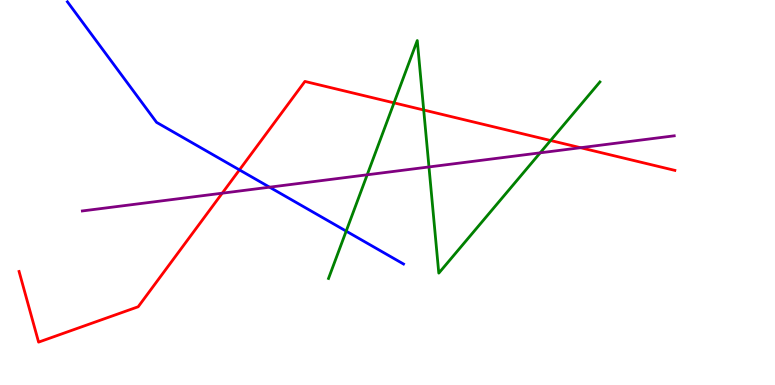[{'lines': ['blue', 'red'], 'intersections': [{'x': 3.09, 'y': 5.59}]}, {'lines': ['green', 'red'], 'intersections': [{'x': 5.08, 'y': 7.33}, {'x': 5.47, 'y': 7.14}, {'x': 7.1, 'y': 6.35}]}, {'lines': ['purple', 'red'], 'intersections': [{'x': 2.87, 'y': 4.98}, {'x': 7.49, 'y': 6.16}]}, {'lines': ['blue', 'green'], 'intersections': [{'x': 4.47, 'y': 4.0}]}, {'lines': ['blue', 'purple'], 'intersections': [{'x': 3.48, 'y': 5.14}]}, {'lines': ['green', 'purple'], 'intersections': [{'x': 4.74, 'y': 5.46}, {'x': 5.54, 'y': 5.66}, {'x': 6.97, 'y': 6.03}]}]